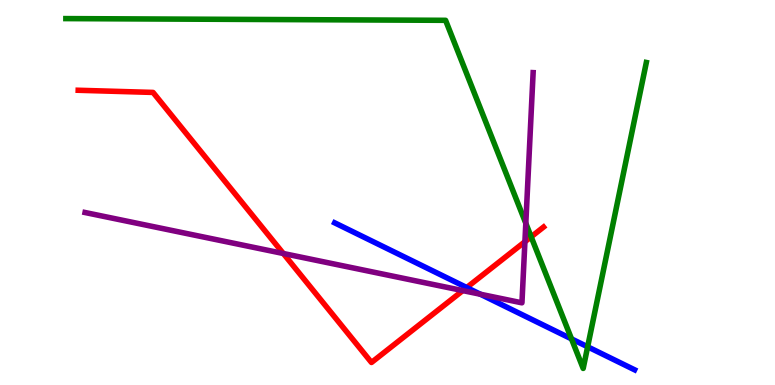[{'lines': ['blue', 'red'], 'intersections': [{'x': 6.02, 'y': 2.53}]}, {'lines': ['green', 'red'], 'intersections': [{'x': 6.85, 'y': 3.85}]}, {'lines': ['purple', 'red'], 'intersections': [{'x': 3.66, 'y': 3.42}, {'x': 5.97, 'y': 2.45}, {'x': 6.77, 'y': 3.72}]}, {'lines': ['blue', 'green'], 'intersections': [{'x': 7.37, 'y': 1.2}, {'x': 7.58, 'y': 0.992}]}, {'lines': ['blue', 'purple'], 'intersections': [{'x': 6.2, 'y': 2.36}]}, {'lines': ['green', 'purple'], 'intersections': [{'x': 6.78, 'y': 4.2}]}]